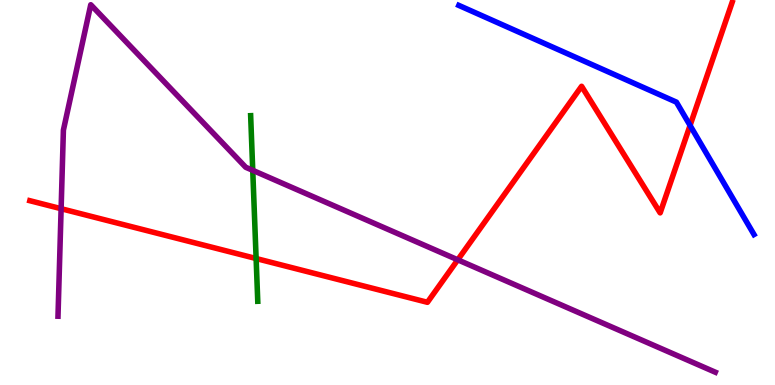[{'lines': ['blue', 'red'], 'intersections': [{'x': 8.9, 'y': 6.74}]}, {'lines': ['green', 'red'], 'intersections': [{'x': 3.3, 'y': 3.29}]}, {'lines': ['purple', 'red'], 'intersections': [{'x': 0.789, 'y': 4.58}, {'x': 5.91, 'y': 3.25}]}, {'lines': ['blue', 'green'], 'intersections': []}, {'lines': ['blue', 'purple'], 'intersections': []}, {'lines': ['green', 'purple'], 'intersections': [{'x': 3.26, 'y': 5.58}]}]